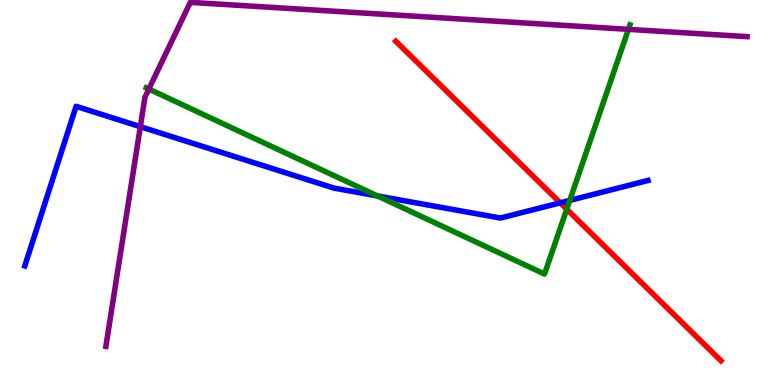[{'lines': ['blue', 'red'], 'intersections': [{'x': 7.23, 'y': 4.73}]}, {'lines': ['green', 'red'], 'intersections': [{'x': 7.31, 'y': 4.57}]}, {'lines': ['purple', 'red'], 'intersections': []}, {'lines': ['blue', 'green'], 'intersections': [{'x': 4.87, 'y': 4.91}, {'x': 7.35, 'y': 4.8}]}, {'lines': ['blue', 'purple'], 'intersections': [{'x': 1.81, 'y': 6.71}]}, {'lines': ['green', 'purple'], 'intersections': [{'x': 1.92, 'y': 7.69}, {'x': 8.11, 'y': 9.24}]}]